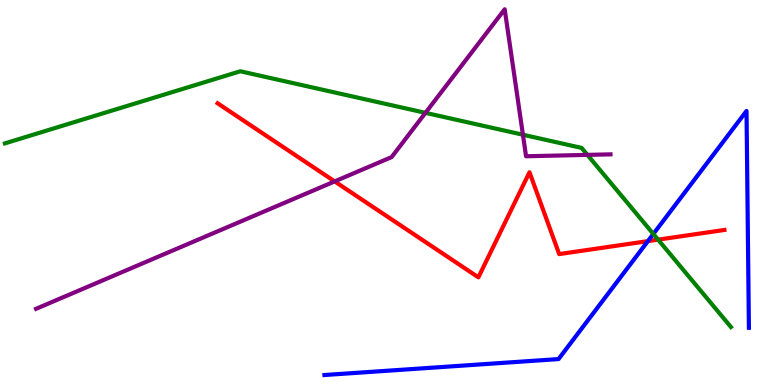[{'lines': ['blue', 'red'], 'intersections': [{'x': 8.36, 'y': 3.74}]}, {'lines': ['green', 'red'], 'intersections': [{'x': 8.49, 'y': 3.78}]}, {'lines': ['purple', 'red'], 'intersections': [{'x': 4.32, 'y': 5.29}]}, {'lines': ['blue', 'green'], 'intersections': [{'x': 8.43, 'y': 3.92}]}, {'lines': ['blue', 'purple'], 'intersections': []}, {'lines': ['green', 'purple'], 'intersections': [{'x': 5.49, 'y': 7.07}, {'x': 6.75, 'y': 6.5}, {'x': 7.58, 'y': 5.98}]}]